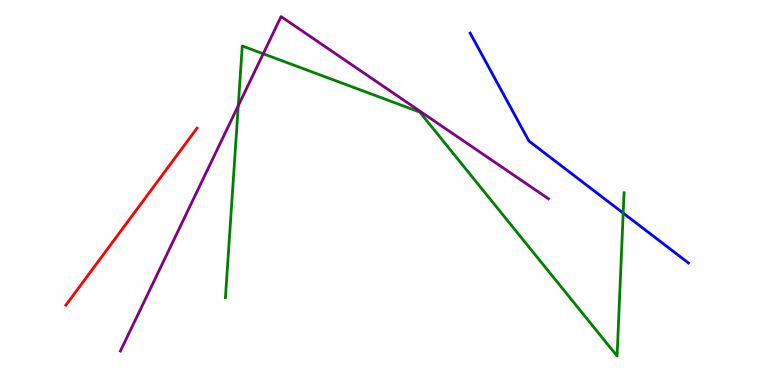[{'lines': ['blue', 'red'], 'intersections': []}, {'lines': ['green', 'red'], 'intersections': []}, {'lines': ['purple', 'red'], 'intersections': []}, {'lines': ['blue', 'green'], 'intersections': [{'x': 8.04, 'y': 4.47}]}, {'lines': ['blue', 'purple'], 'intersections': []}, {'lines': ['green', 'purple'], 'intersections': [{'x': 3.07, 'y': 7.25}, {'x': 3.4, 'y': 8.6}]}]